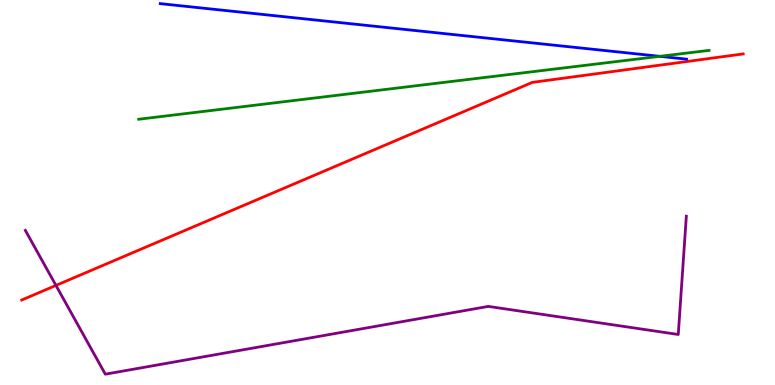[{'lines': ['blue', 'red'], 'intersections': []}, {'lines': ['green', 'red'], 'intersections': []}, {'lines': ['purple', 'red'], 'intersections': [{'x': 0.722, 'y': 2.59}]}, {'lines': ['blue', 'green'], 'intersections': [{'x': 8.51, 'y': 8.54}]}, {'lines': ['blue', 'purple'], 'intersections': []}, {'lines': ['green', 'purple'], 'intersections': []}]